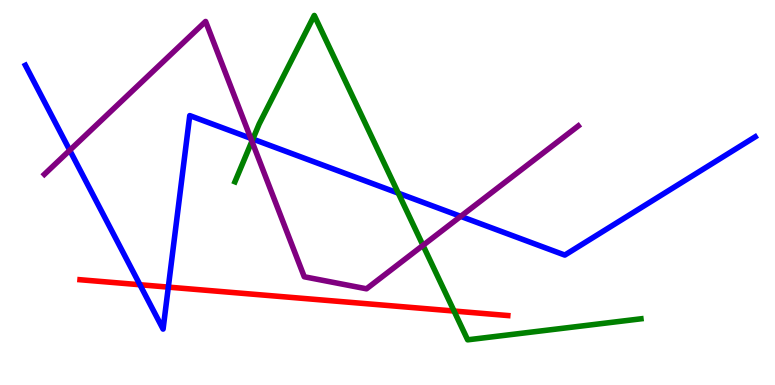[{'lines': ['blue', 'red'], 'intersections': [{'x': 1.81, 'y': 2.6}, {'x': 2.17, 'y': 2.54}]}, {'lines': ['green', 'red'], 'intersections': [{'x': 5.86, 'y': 1.92}]}, {'lines': ['purple', 'red'], 'intersections': []}, {'lines': ['blue', 'green'], 'intersections': [{'x': 3.26, 'y': 6.39}, {'x': 5.14, 'y': 4.98}]}, {'lines': ['blue', 'purple'], 'intersections': [{'x': 0.9, 'y': 6.1}, {'x': 3.24, 'y': 6.41}, {'x': 5.94, 'y': 4.38}]}, {'lines': ['green', 'purple'], 'intersections': [{'x': 3.25, 'y': 6.33}, {'x': 5.46, 'y': 3.63}]}]